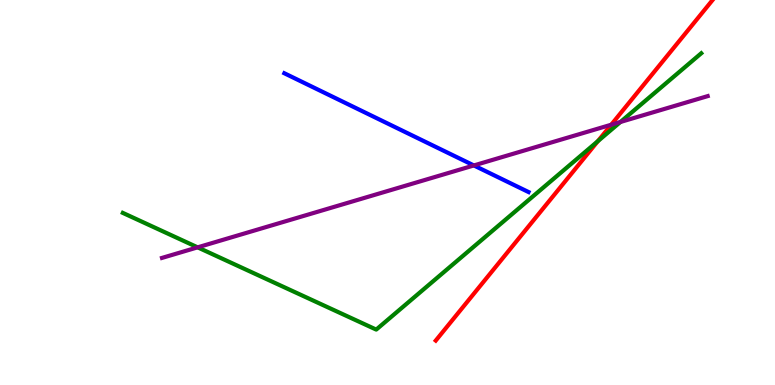[{'lines': ['blue', 'red'], 'intersections': []}, {'lines': ['green', 'red'], 'intersections': [{'x': 7.71, 'y': 6.33}]}, {'lines': ['purple', 'red'], 'intersections': [{'x': 7.89, 'y': 6.76}]}, {'lines': ['blue', 'green'], 'intersections': []}, {'lines': ['blue', 'purple'], 'intersections': [{'x': 6.11, 'y': 5.7}]}, {'lines': ['green', 'purple'], 'intersections': [{'x': 2.55, 'y': 3.58}, {'x': 8.01, 'y': 6.83}]}]